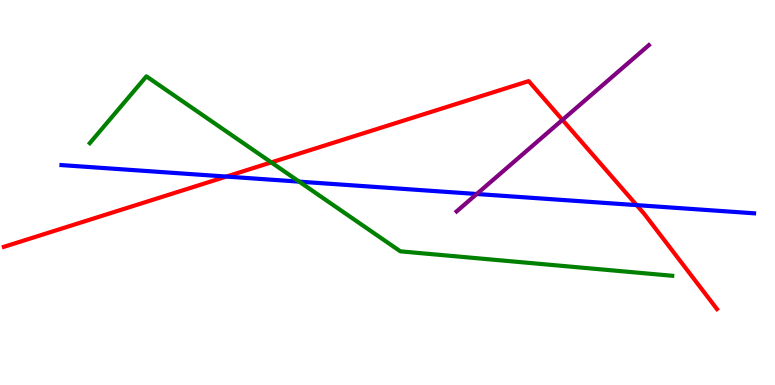[{'lines': ['blue', 'red'], 'intersections': [{'x': 2.92, 'y': 5.41}, {'x': 8.21, 'y': 4.67}]}, {'lines': ['green', 'red'], 'intersections': [{'x': 3.5, 'y': 5.78}]}, {'lines': ['purple', 'red'], 'intersections': [{'x': 7.26, 'y': 6.89}]}, {'lines': ['blue', 'green'], 'intersections': [{'x': 3.86, 'y': 5.28}]}, {'lines': ['blue', 'purple'], 'intersections': [{'x': 6.15, 'y': 4.96}]}, {'lines': ['green', 'purple'], 'intersections': []}]